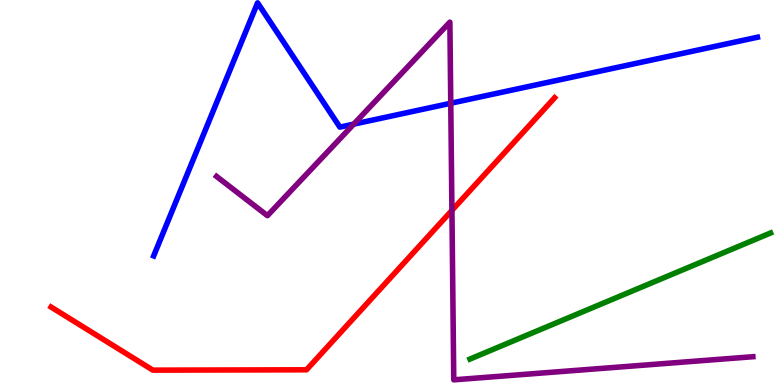[{'lines': ['blue', 'red'], 'intersections': []}, {'lines': ['green', 'red'], 'intersections': []}, {'lines': ['purple', 'red'], 'intersections': [{'x': 5.83, 'y': 4.54}]}, {'lines': ['blue', 'green'], 'intersections': []}, {'lines': ['blue', 'purple'], 'intersections': [{'x': 4.56, 'y': 6.78}, {'x': 5.82, 'y': 7.32}]}, {'lines': ['green', 'purple'], 'intersections': []}]